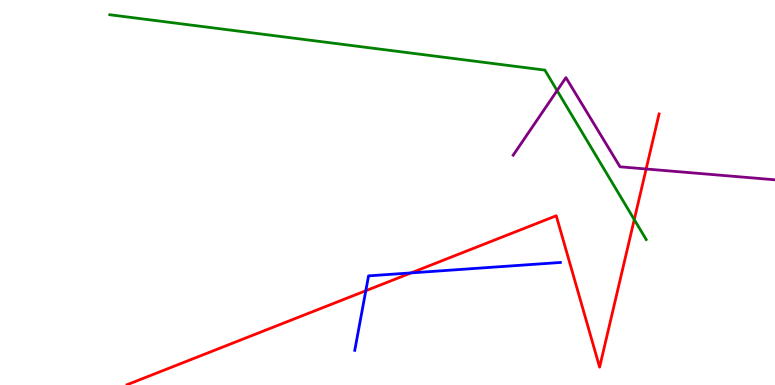[{'lines': ['blue', 'red'], 'intersections': [{'x': 4.72, 'y': 2.45}, {'x': 5.3, 'y': 2.91}]}, {'lines': ['green', 'red'], 'intersections': [{'x': 8.18, 'y': 4.3}]}, {'lines': ['purple', 'red'], 'intersections': [{'x': 8.34, 'y': 5.61}]}, {'lines': ['blue', 'green'], 'intersections': []}, {'lines': ['blue', 'purple'], 'intersections': []}, {'lines': ['green', 'purple'], 'intersections': [{'x': 7.19, 'y': 7.65}]}]